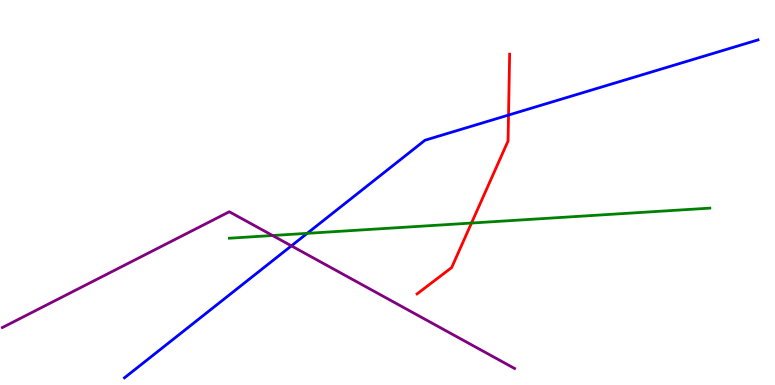[{'lines': ['blue', 'red'], 'intersections': [{'x': 6.56, 'y': 7.01}]}, {'lines': ['green', 'red'], 'intersections': [{'x': 6.08, 'y': 4.21}]}, {'lines': ['purple', 'red'], 'intersections': []}, {'lines': ['blue', 'green'], 'intersections': [{'x': 3.96, 'y': 3.94}]}, {'lines': ['blue', 'purple'], 'intersections': [{'x': 3.76, 'y': 3.61}]}, {'lines': ['green', 'purple'], 'intersections': [{'x': 3.52, 'y': 3.88}]}]